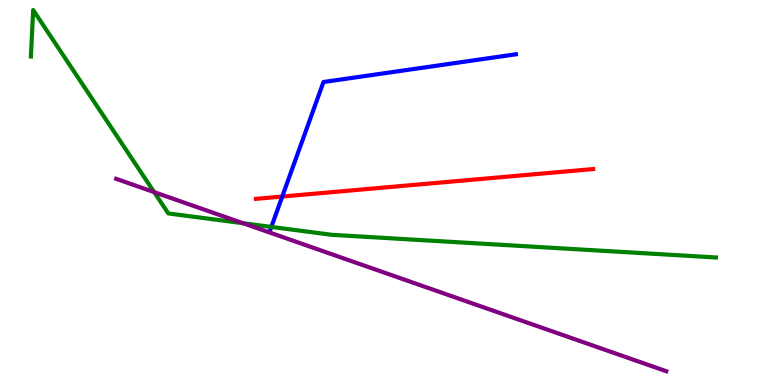[{'lines': ['blue', 'red'], 'intersections': [{'x': 3.64, 'y': 4.9}]}, {'lines': ['green', 'red'], 'intersections': []}, {'lines': ['purple', 'red'], 'intersections': []}, {'lines': ['blue', 'green'], 'intersections': [{'x': 3.5, 'y': 4.11}]}, {'lines': ['blue', 'purple'], 'intersections': []}, {'lines': ['green', 'purple'], 'intersections': [{'x': 1.99, 'y': 5.01}, {'x': 3.14, 'y': 4.2}]}]